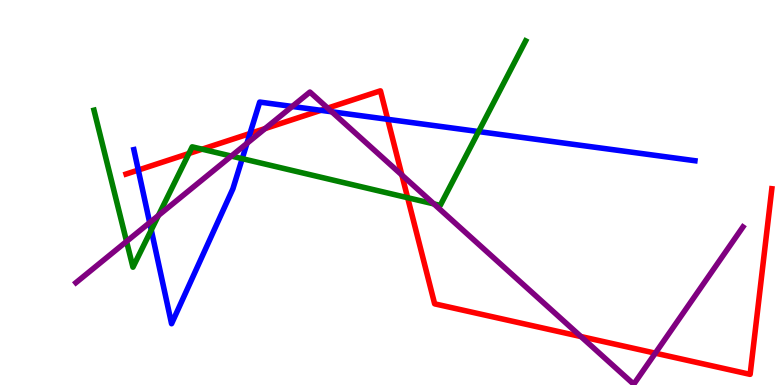[{'lines': ['blue', 'red'], 'intersections': [{'x': 1.78, 'y': 5.58}, {'x': 3.23, 'y': 6.53}, {'x': 4.14, 'y': 7.13}, {'x': 5.0, 'y': 6.9}]}, {'lines': ['green', 'red'], 'intersections': [{'x': 2.44, 'y': 6.01}, {'x': 2.61, 'y': 6.13}, {'x': 5.26, 'y': 4.86}]}, {'lines': ['purple', 'red'], 'intersections': [{'x': 3.42, 'y': 6.66}, {'x': 4.23, 'y': 7.19}, {'x': 5.19, 'y': 5.45}, {'x': 7.5, 'y': 1.26}, {'x': 8.46, 'y': 0.827}]}, {'lines': ['blue', 'green'], 'intersections': [{'x': 1.95, 'y': 4.03}, {'x': 3.13, 'y': 5.88}, {'x': 6.18, 'y': 6.58}]}, {'lines': ['blue', 'purple'], 'intersections': [{'x': 1.93, 'y': 4.22}, {'x': 3.19, 'y': 6.28}, {'x': 3.77, 'y': 7.23}, {'x': 4.28, 'y': 7.1}]}, {'lines': ['green', 'purple'], 'intersections': [{'x': 1.63, 'y': 3.73}, {'x': 2.04, 'y': 4.4}, {'x': 2.98, 'y': 5.95}, {'x': 5.6, 'y': 4.7}]}]